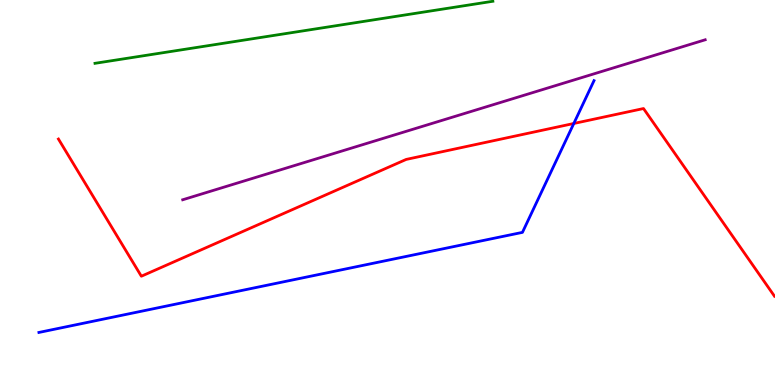[{'lines': ['blue', 'red'], 'intersections': [{'x': 7.4, 'y': 6.79}]}, {'lines': ['green', 'red'], 'intersections': []}, {'lines': ['purple', 'red'], 'intersections': []}, {'lines': ['blue', 'green'], 'intersections': []}, {'lines': ['blue', 'purple'], 'intersections': []}, {'lines': ['green', 'purple'], 'intersections': []}]